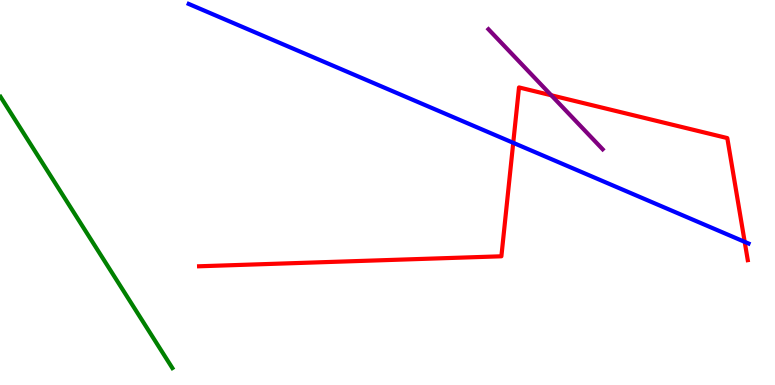[{'lines': ['blue', 'red'], 'intersections': [{'x': 6.62, 'y': 6.29}, {'x': 9.61, 'y': 3.72}]}, {'lines': ['green', 'red'], 'intersections': []}, {'lines': ['purple', 'red'], 'intersections': [{'x': 7.11, 'y': 7.53}]}, {'lines': ['blue', 'green'], 'intersections': []}, {'lines': ['blue', 'purple'], 'intersections': []}, {'lines': ['green', 'purple'], 'intersections': []}]